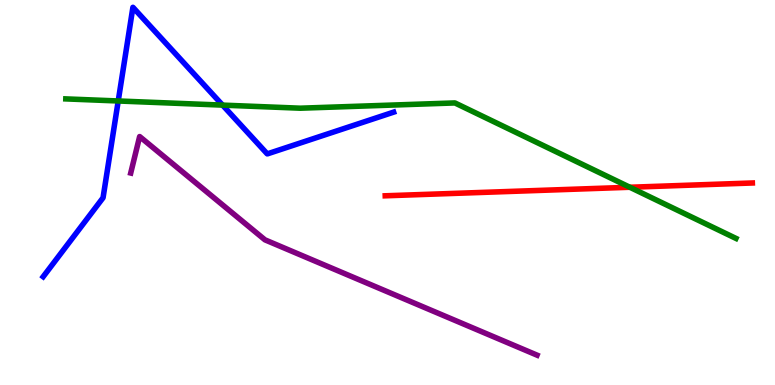[{'lines': ['blue', 'red'], 'intersections': []}, {'lines': ['green', 'red'], 'intersections': [{'x': 8.13, 'y': 5.14}]}, {'lines': ['purple', 'red'], 'intersections': []}, {'lines': ['blue', 'green'], 'intersections': [{'x': 1.53, 'y': 7.38}, {'x': 2.87, 'y': 7.27}]}, {'lines': ['blue', 'purple'], 'intersections': []}, {'lines': ['green', 'purple'], 'intersections': []}]